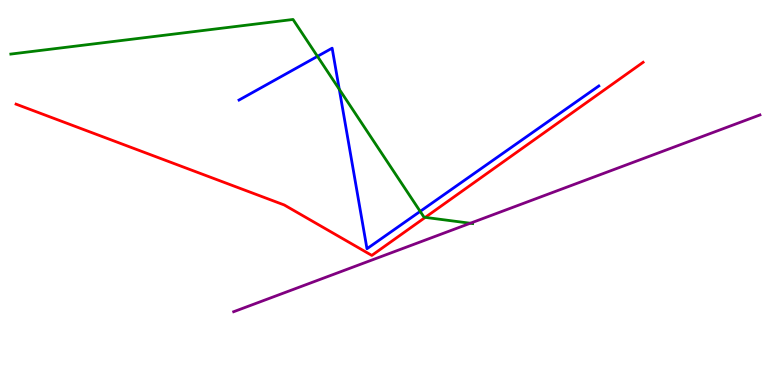[{'lines': ['blue', 'red'], 'intersections': []}, {'lines': ['green', 'red'], 'intersections': [{'x': 5.49, 'y': 4.35}]}, {'lines': ['purple', 'red'], 'intersections': []}, {'lines': ['blue', 'green'], 'intersections': [{'x': 4.1, 'y': 8.54}, {'x': 4.38, 'y': 7.68}, {'x': 5.42, 'y': 4.51}]}, {'lines': ['blue', 'purple'], 'intersections': []}, {'lines': ['green', 'purple'], 'intersections': [{'x': 6.07, 'y': 4.2}]}]